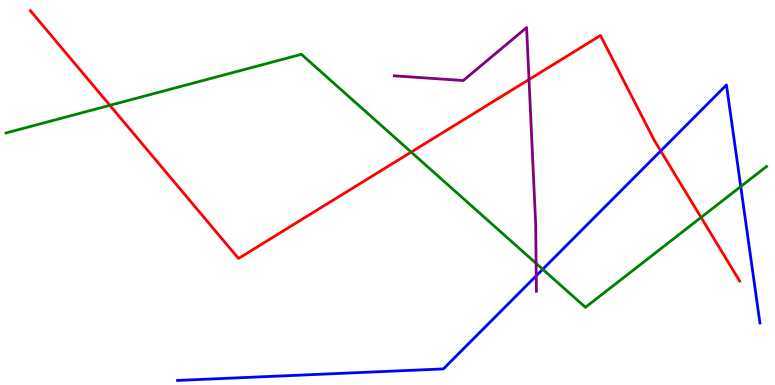[{'lines': ['blue', 'red'], 'intersections': [{'x': 8.53, 'y': 6.08}]}, {'lines': ['green', 'red'], 'intersections': [{'x': 1.42, 'y': 7.26}, {'x': 5.31, 'y': 6.05}, {'x': 9.05, 'y': 4.35}]}, {'lines': ['purple', 'red'], 'intersections': [{'x': 6.83, 'y': 7.93}]}, {'lines': ['blue', 'green'], 'intersections': [{'x': 7.0, 'y': 3.01}, {'x': 9.56, 'y': 5.15}]}, {'lines': ['blue', 'purple'], 'intersections': [{'x': 6.92, 'y': 2.84}]}, {'lines': ['green', 'purple'], 'intersections': [{'x': 6.92, 'y': 3.16}]}]